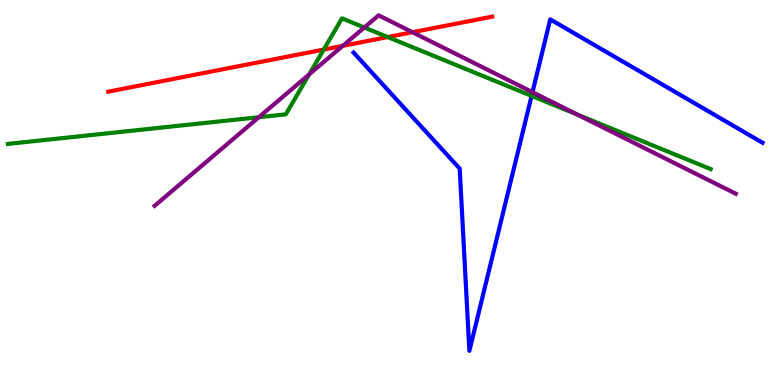[{'lines': ['blue', 'red'], 'intersections': []}, {'lines': ['green', 'red'], 'intersections': [{'x': 4.18, 'y': 8.71}, {'x': 5.0, 'y': 9.04}]}, {'lines': ['purple', 'red'], 'intersections': [{'x': 4.42, 'y': 8.81}, {'x': 5.32, 'y': 9.16}]}, {'lines': ['blue', 'green'], 'intersections': [{'x': 6.86, 'y': 7.51}]}, {'lines': ['blue', 'purple'], 'intersections': [{'x': 6.87, 'y': 7.61}]}, {'lines': ['green', 'purple'], 'intersections': [{'x': 3.34, 'y': 6.96}, {'x': 3.99, 'y': 8.07}, {'x': 4.7, 'y': 9.29}, {'x': 7.45, 'y': 7.02}]}]